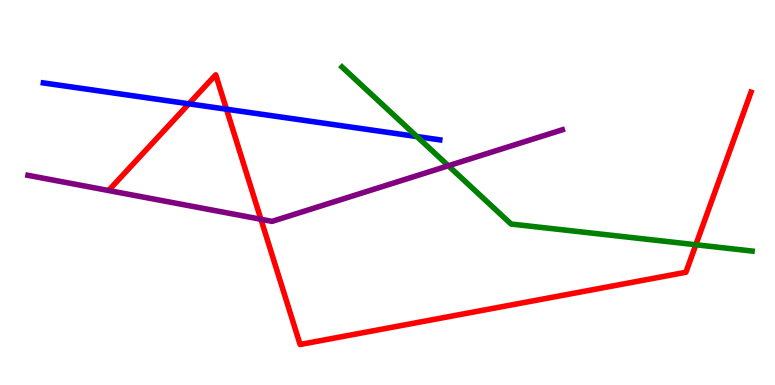[{'lines': ['blue', 'red'], 'intersections': [{'x': 2.44, 'y': 7.3}, {'x': 2.92, 'y': 7.16}]}, {'lines': ['green', 'red'], 'intersections': [{'x': 8.98, 'y': 3.64}]}, {'lines': ['purple', 'red'], 'intersections': [{'x': 3.37, 'y': 4.3}]}, {'lines': ['blue', 'green'], 'intersections': [{'x': 5.38, 'y': 6.45}]}, {'lines': ['blue', 'purple'], 'intersections': []}, {'lines': ['green', 'purple'], 'intersections': [{'x': 5.79, 'y': 5.69}]}]